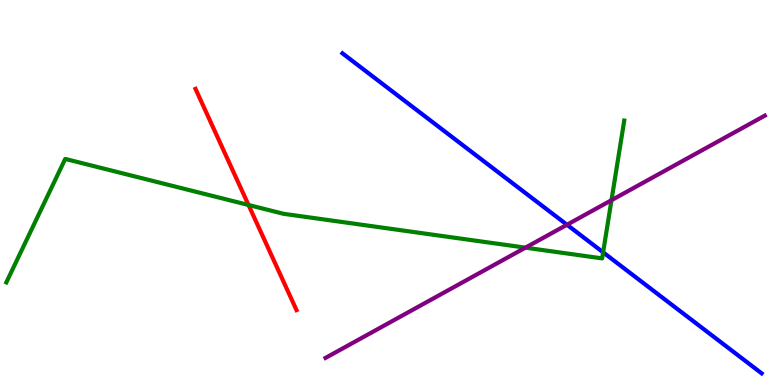[{'lines': ['blue', 'red'], 'intersections': []}, {'lines': ['green', 'red'], 'intersections': [{'x': 3.21, 'y': 4.68}]}, {'lines': ['purple', 'red'], 'intersections': []}, {'lines': ['blue', 'green'], 'intersections': [{'x': 7.78, 'y': 3.45}]}, {'lines': ['blue', 'purple'], 'intersections': [{'x': 7.32, 'y': 4.16}]}, {'lines': ['green', 'purple'], 'intersections': [{'x': 6.78, 'y': 3.57}, {'x': 7.89, 'y': 4.8}]}]